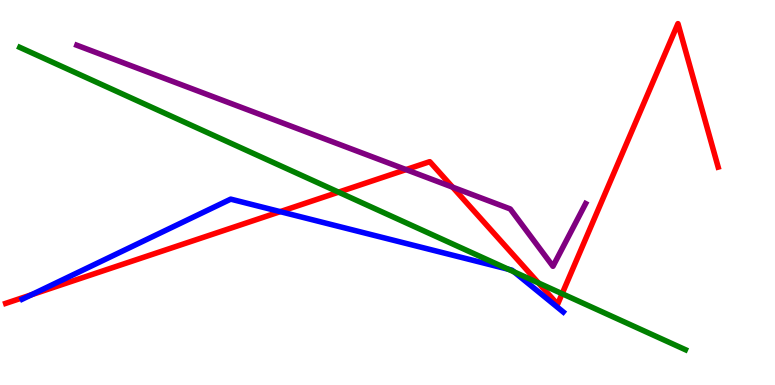[{'lines': ['blue', 'red'], 'intersections': [{'x': 0.406, 'y': 2.34}, {'x': 3.62, 'y': 4.5}]}, {'lines': ['green', 'red'], 'intersections': [{'x': 4.37, 'y': 5.01}, {'x': 6.95, 'y': 2.65}, {'x': 7.25, 'y': 2.37}]}, {'lines': ['purple', 'red'], 'intersections': [{'x': 5.24, 'y': 5.59}, {'x': 5.84, 'y': 5.14}]}, {'lines': ['blue', 'green'], 'intersections': [{'x': 6.56, 'y': 3.01}, {'x': 6.63, 'y': 2.94}]}, {'lines': ['blue', 'purple'], 'intersections': []}, {'lines': ['green', 'purple'], 'intersections': []}]